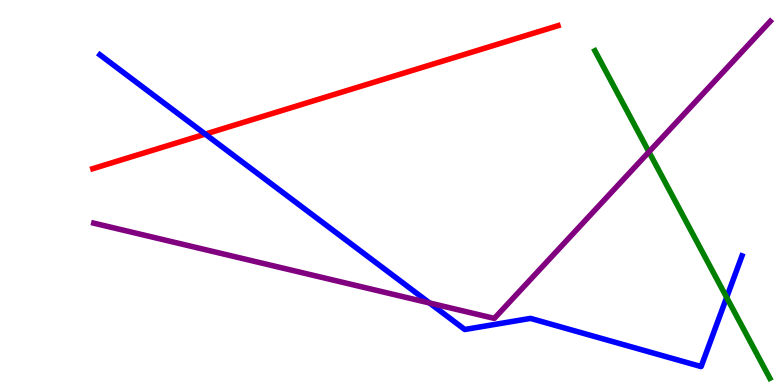[{'lines': ['blue', 'red'], 'intersections': [{'x': 2.65, 'y': 6.52}]}, {'lines': ['green', 'red'], 'intersections': []}, {'lines': ['purple', 'red'], 'intersections': []}, {'lines': ['blue', 'green'], 'intersections': [{'x': 9.38, 'y': 2.27}]}, {'lines': ['blue', 'purple'], 'intersections': [{'x': 5.54, 'y': 2.13}]}, {'lines': ['green', 'purple'], 'intersections': [{'x': 8.37, 'y': 6.05}]}]